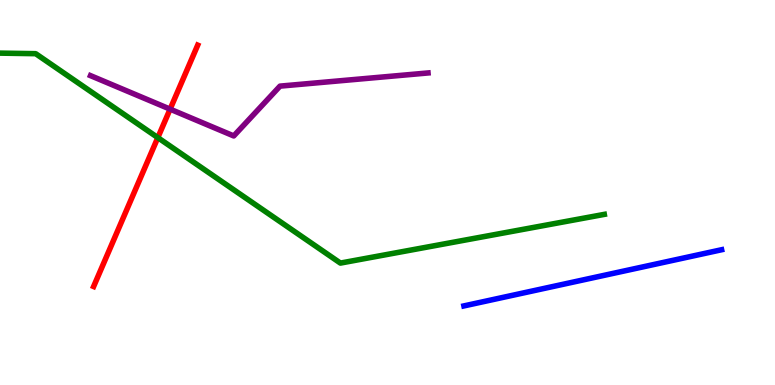[{'lines': ['blue', 'red'], 'intersections': []}, {'lines': ['green', 'red'], 'intersections': [{'x': 2.04, 'y': 6.43}]}, {'lines': ['purple', 'red'], 'intersections': [{'x': 2.19, 'y': 7.17}]}, {'lines': ['blue', 'green'], 'intersections': []}, {'lines': ['blue', 'purple'], 'intersections': []}, {'lines': ['green', 'purple'], 'intersections': []}]